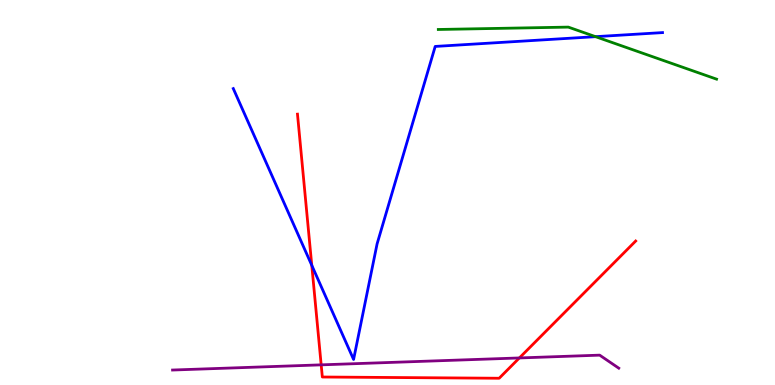[{'lines': ['blue', 'red'], 'intersections': [{'x': 4.02, 'y': 3.11}]}, {'lines': ['green', 'red'], 'intersections': []}, {'lines': ['purple', 'red'], 'intersections': [{'x': 4.14, 'y': 0.523}, {'x': 6.7, 'y': 0.703}]}, {'lines': ['blue', 'green'], 'intersections': [{'x': 7.68, 'y': 9.05}]}, {'lines': ['blue', 'purple'], 'intersections': []}, {'lines': ['green', 'purple'], 'intersections': []}]